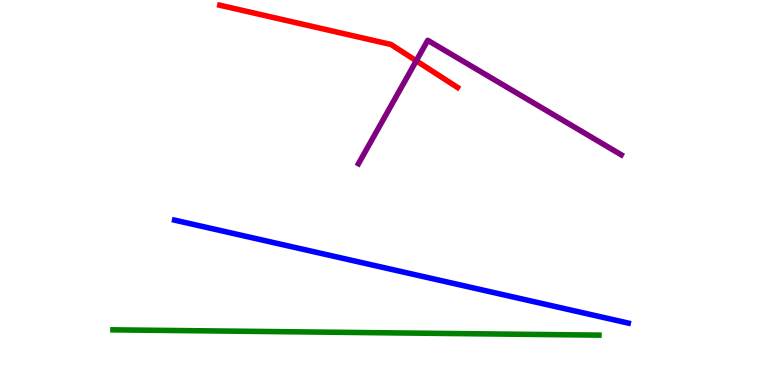[{'lines': ['blue', 'red'], 'intersections': []}, {'lines': ['green', 'red'], 'intersections': []}, {'lines': ['purple', 'red'], 'intersections': [{'x': 5.37, 'y': 8.42}]}, {'lines': ['blue', 'green'], 'intersections': []}, {'lines': ['blue', 'purple'], 'intersections': []}, {'lines': ['green', 'purple'], 'intersections': []}]